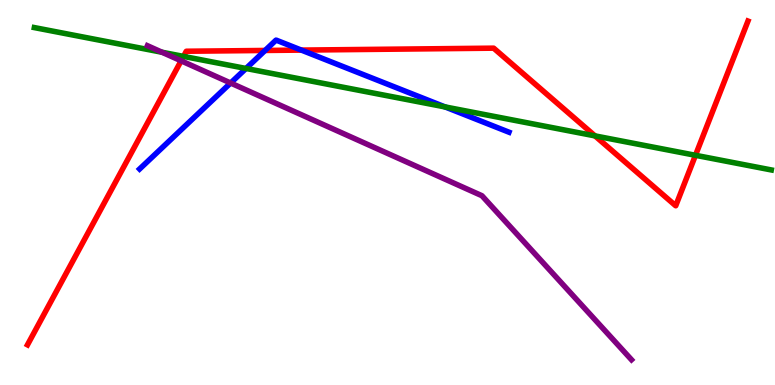[{'lines': ['blue', 'red'], 'intersections': [{'x': 3.42, 'y': 8.69}, {'x': 3.89, 'y': 8.7}]}, {'lines': ['green', 'red'], 'intersections': [{'x': 2.37, 'y': 8.54}, {'x': 7.68, 'y': 6.47}, {'x': 8.97, 'y': 5.97}]}, {'lines': ['purple', 'red'], 'intersections': [{'x': 2.34, 'y': 8.42}]}, {'lines': ['blue', 'green'], 'intersections': [{'x': 3.17, 'y': 8.22}, {'x': 5.74, 'y': 7.22}]}, {'lines': ['blue', 'purple'], 'intersections': [{'x': 2.98, 'y': 7.84}]}, {'lines': ['green', 'purple'], 'intersections': [{'x': 2.09, 'y': 8.64}]}]